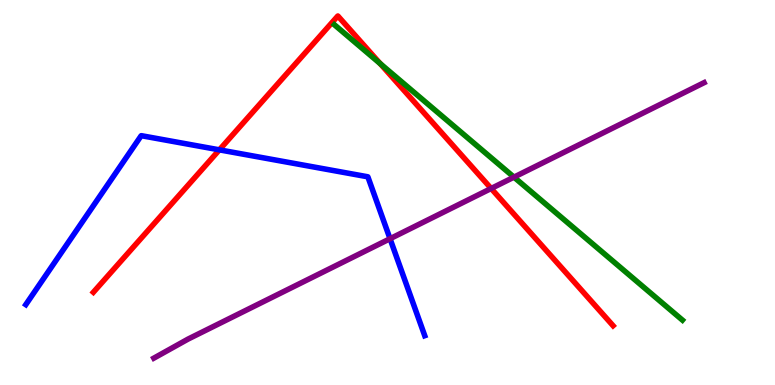[{'lines': ['blue', 'red'], 'intersections': [{'x': 2.83, 'y': 6.11}]}, {'lines': ['green', 'red'], 'intersections': [{'x': 4.91, 'y': 8.35}]}, {'lines': ['purple', 'red'], 'intersections': [{'x': 6.34, 'y': 5.1}]}, {'lines': ['blue', 'green'], 'intersections': []}, {'lines': ['blue', 'purple'], 'intersections': [{'x': 5.03, 'y': 3.8}]}, {'lines': ['green', 'purple'], 'intersections': [{'x': 6.63, 'y': 5.4}]}]